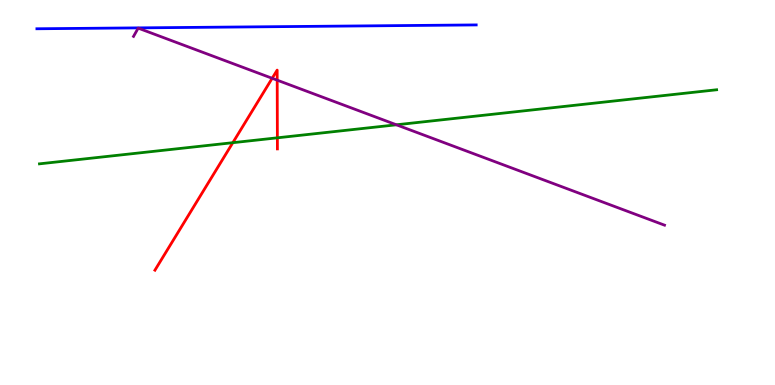[{'lines': ['blue', 'red'], 'intersections': []}, {'lines': ['green', 'red'], 'intersections': [{'x': 3.0, 'y': 6.29}, {'x': 3.58, 'y': 6.42}]}, {'lines': ['purple', 'red'], 'intersections': [{'x': 3.51, 'y': 7.97}, {'x': 3.58, 'y': 7.92}]}, {'lines': ['blue', 'green'], 'intersections': []}, {'lines': ['blue', 'purple'], 'intersections': []}, {'lines': ['green', 'purple'], 'intersections': [{'x': 5.11, 'y': 6.76}]}]